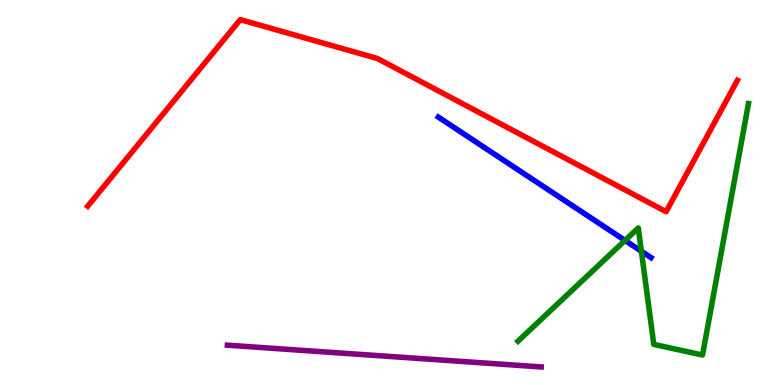[{'lines': ['blue', 'red'], 'intersections': []}, {'lines': ['green', 'red'], 'intersections': []}, {'lines': ['purple', 'red'], 'intersections': []}, {'lines': ['blue', 'green'], 'intersections': [{'x': 8.06, 'y': 3.75}, {'x': 8.28, 'y': 3.47}]}, {'lines': ['blue', 'purple'], 'intersections': []}, {'lines': ['green', 'purple'], 'intersections': []}]